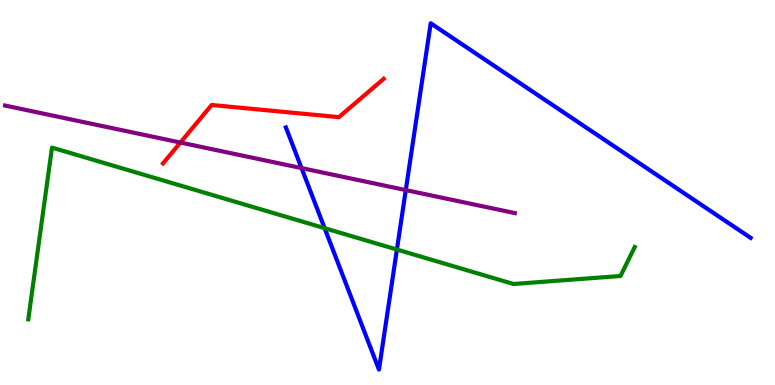[{'lines': ['blue', 'red'], 'intersections': []}, {'lines': ['green', 'red'], 'intersections': []}, {'lines': ['purple', 'red'], 'intersections': [{'x': 2.33, 'y': 6.3}]}, {'lines': ['blue', 'green'], 'intersections': [{'x': 4.19, 'y': 4.07}, {'x': 5.12, 'y': 3.52}]}, {'lines': ['blue', 'purple'], 'intersections': [{'x': 3.89, 'y': 5.63}, {'x': 5.24, 'y': 5.06}]}, {'lines': ['green', 'purple'], 'intersections': []}]